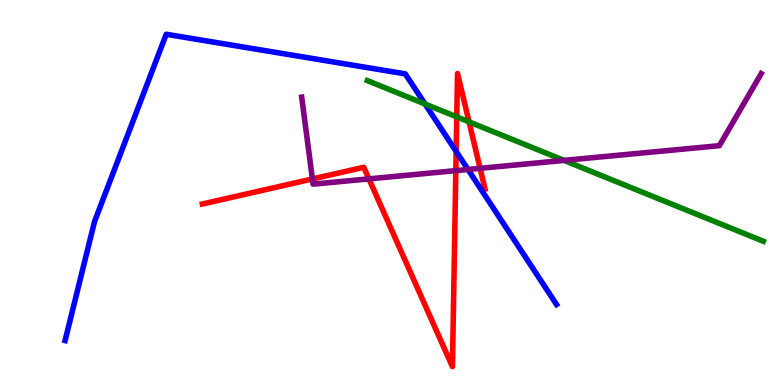[{'lines': ['blue', 'red'], 'intersections': [{'x': 5.89, 'y': 6.07}]}, {'lines': ['green', 'red'], 'intersections': [{'x': 5.89, 'y': 6.96}, {'x': 6.05, 'y': 6.83}]}, {'lines': ['purple', 'red'], 'intersections': [{'x': 4.03, 'y': 5.35}, {'x': 4.76, 'y': 5.35}, {'x': 5.88, 'y': 5.57}, {'x': 6.19, 'y': 5.63}]}, {'lines': ['blue', 'green'], 'intersections': [{'x': 5.48, 'y': 7.3}]}, {'lines': ['blue', 'purple'], 'intersections': [{'x': 6.04, 'y': 5.6}]}, {'lines': ['green', 'purple'], 'intersections': [{'x': 7.28, 'y': 5.83}]}]